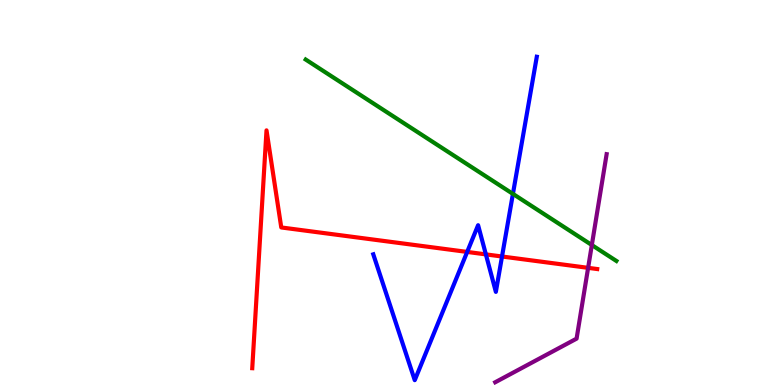[{'lines': ['blue', 'red'], 'intersections': [{'x': 6.03, 'y': 3.46}, {'x': 6.27, 'y': 3.39}, {'x': 6.48, 'y': 3.34}]}, {'lines': ['green', 'red'], 'intersections': []}, {'lines': ['purple', 'red'], 'intersections': [{'x': 7.59, 'y': 3.04}]}, {'lines': ['blue', 'green'], 'intersections': [{'x': 6.62, 'y': 4.96}]}, {'lines': ['blue', 'purple'], 'intersections': []}, {'lines': ['green', 'purple'], 'intersections': [{'x': 7.64, 'y': 3.64}]}]